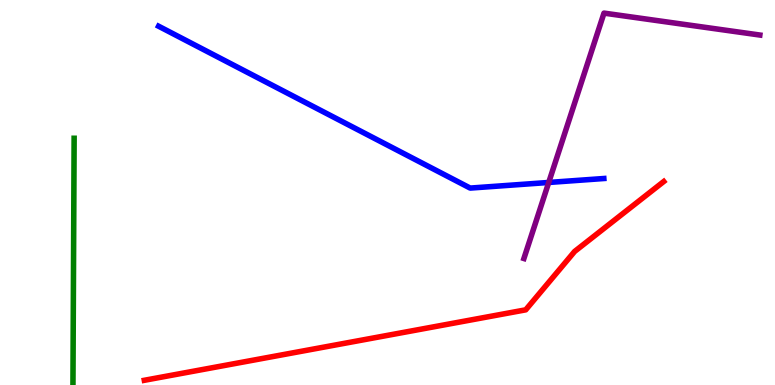[{'lines': ['blue', 'red'], 'intersections': []}, {'lines': ['green', 'red'], 'intersections': []}, {'lines': ['purple', 'red'], 'intersections': []}, {'lines': ['blue', 'green'], 'intersections': []}, {'lines': ['blue', 'purple'], 'intersections': [{'x': 7.08, 'y': 5.26}]}, {'lines': ['green', 'purple'], 'intersections': []}]